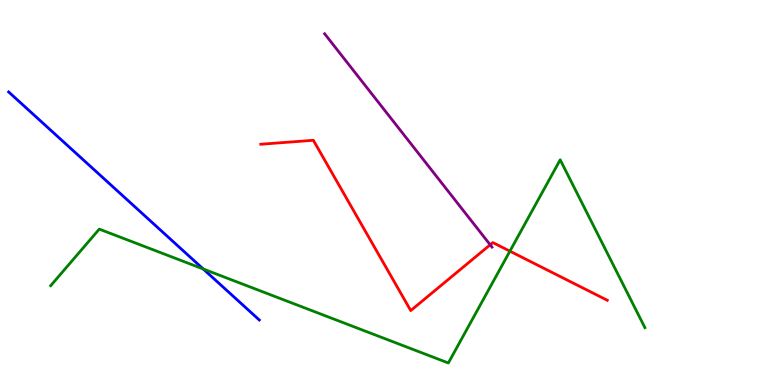[{'lines': ['blue', 'red'], 'intersections': []}, {'lines': ['green', 'red'], 'intersections': [{'x': 6.58, 'y': 3.48}]}, {'lines': ['purple', 'red'], 'intersections': [{'x': 6.32, 'y': 3.64}]}, {'lines': ['blue', 'green'], 'intersections': [{'x': 2.62, 'y': 3.01}]}, {'lines': ['blue', 'purple'], 'intersections': []}, {'lines': ['green', 'purple'], 'intersections': []}]